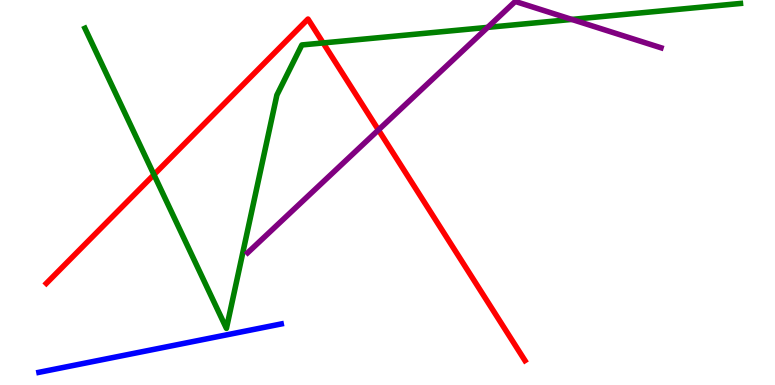[{'lines': ['blue', 'red'], 'intersections': []}, {'lines': ['green', 'red'], 'intersections': [{'x': 1.99, 'y': 5.46}, {'x': 4.17, 'y': 8.88}]}, {'lines': ['purple', 'red'], 'intersections': [{'x': 4.88, 'y': 6.62}]}, {'lines': ['blue', 'green'], 'intersections': []}, {'lines': ['blue', 'purple'], 'intersections': []}, {'lines': ['green', 'purple'], 'intersections': [{'x': 6.29, 'y': 9.29}, {'x': 7.38, 'y': 9.5}]}]